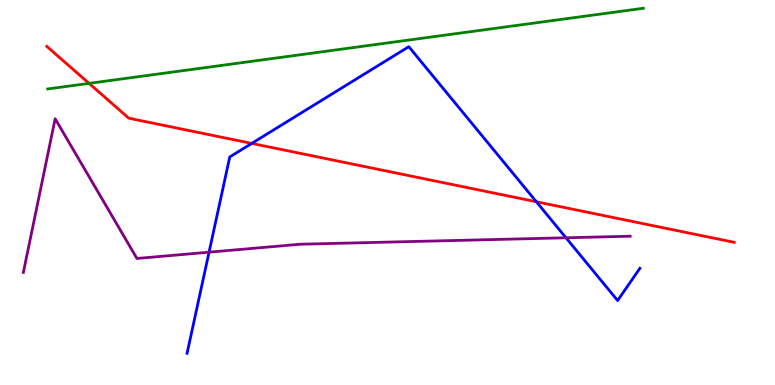[{'lines': ['blue', 'red'], 'intersections': [{'x': 3.25, 'y': 6.28}, {'x': 6.92, 'y': 4.76}]}, {'lines': ['green', 'red'], 'intersections': [{'x': 1.15, 'y': 7.83}]}, {'lines': ['purple', 'red'], 'intersections': []}, {'lines': ['blue', 'green'], 'intersections': []}, {'lines': ['blue', 'purple'], 'intersections': [{'x': 2.7, 'y': 3.45}, {'x': 7.3, 'y': 3.82}]}, {'lines': ['green', 'purple'], 'intersections': []}]